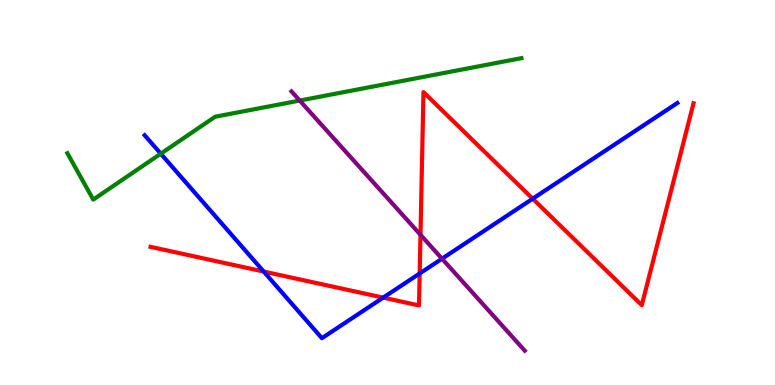[{'lines': ['blue', 'red'], 'intersections': [{'x': 3.4, 'y': 2.95}, {'x': 4.94, 'y': 2.27}, {'x': 5.42, 'y': 2.9}, {'x': 6.87, 'y': 4.84}]}, {'lines': ['green', 'red'], 'intersections': []}, {'lines': ['purple', 'red'], 'intersections': [{'x': 5.43, 'y': 3.9}]}, {'lines': ['blue', 'green'], 'intersections': [{'x': 2.07, 'y': 6.01}]}, {'lines': ['blue', 'purple'], 'intersections': [{'x': 5.7, 'y': 3.28}]}, {'lines': ['green', 'purple'], 'intersections': [{'x': 3.87, 'y': 7.39}]}]